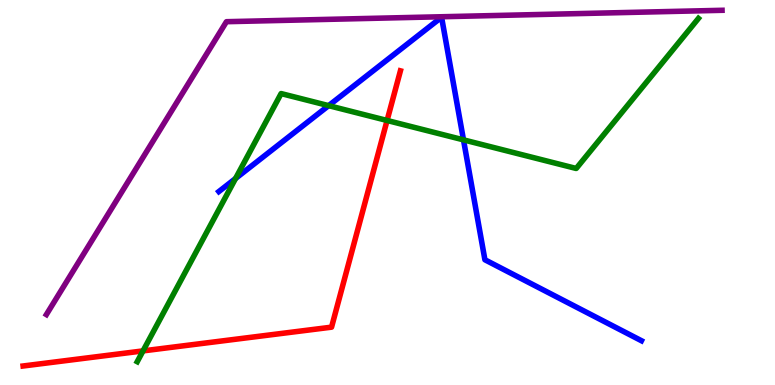[{'lines': ['blue', 'red'], 'intersections': []}, {'lines': ['green', 'red'], 'intersections': [{'x': 1.85, 'y': 0.886}, {'x': 4.99, 'y': 6.87}]}, {'lines': ['purple', 'red'], 'intersections': []}, {'lines': ['blue', 'green'], 'intersections': [{'x': 3.04, 'y': 5.36}, {'x': 4.24, 'y': 7.26}, {'x': 5.98, 'y': 6.37}]}, {'lines': ['blue', 'purple'], 'intersections': []}, {'lines': ['green', 'purple'], 'intersections': []}]